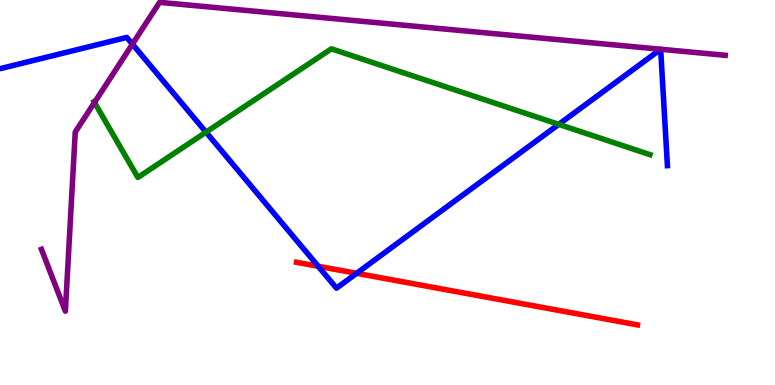[{'lines': ['blue', 'red'], 'intersections': [{'x': 4.11, 'y': 3.08}, {'x': 4.6, 'y': 2.9}]}, {'lines': ['green', 'red'], 'intersections': []}, {'lines': ['purple', 'red'], 'intersections': []}, {'lines': ['blue', 'green'], 'intersections': [{'x': 2.66, 'y': 6.57}, {'x': 7.21, 'y': 6.77}]}, {'lines': ['blue', 'purple'], 'intersections': [{'x': 1.71, 'y': 8.85}]}, {'lines': ['green', 'purple'], 'intersections': [{'x': 1.22, 'y': 7.34}]}]